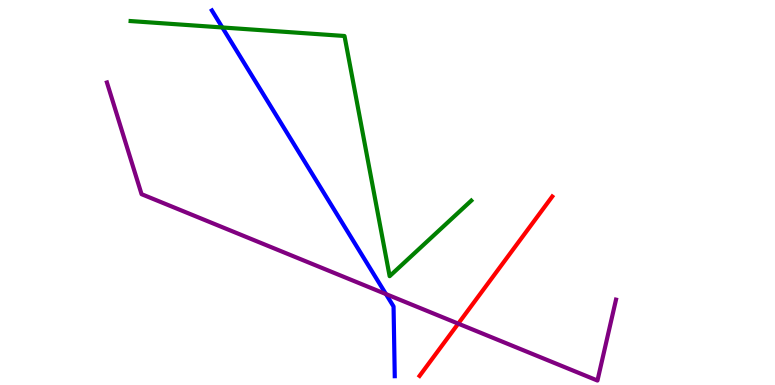[{'lines': ['blue', 'red'], 'intersections': []}, {'lines': ['green', 'red'], 'intersections': []}, {'lines': ['purple', 'red'], 'intersections': [{'x': 5.91, 'y': 1.59}]}, {'lines': ['blue', 'green'], 'intersections': [{'x': 2.87, 'y': 9.29}]}, {'lines': ['blue', 'purple'], 'intersections': [{'x': 4.98, 'y': 2.36}]}, {'lines': ['green', 'purple'], 'intersections': []}]